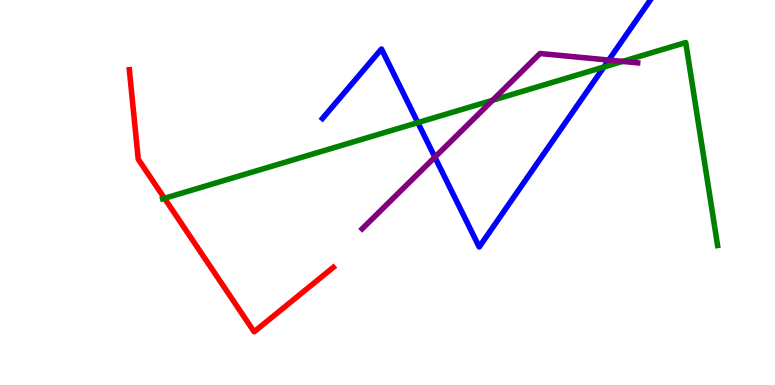[{'lines': ['blue', 'red'], 'intersections': []}, {'lines': ['green', 'red'], 'intersections': [{'x': 2.12, 'y': 4.85}]}, {'lines': ['purple', 'red'], 'intersections': []}, {'lines': ['blue', 'green'], 'intersections': [{'x': 5.39, 'y': 6.82}, {'x': 7.79, 'y': 8.26}]}, {'lines': ['blue', 'purple'], 'intersections': [{'x': 5.61, 'y': 5.92}, {'x': 7.85, 'y': 8.44}]}, {'lines': ['green', 'purple'], 'intersections': [{'x': 6.36, 'y': 7.4}, {'x': 8.03, 'y': 8.41}]}]